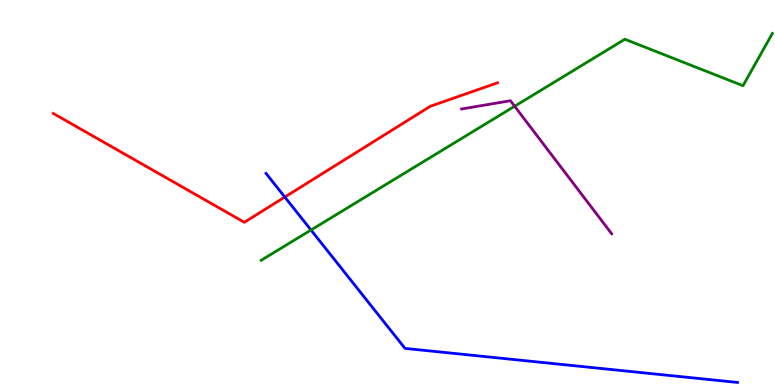[{'lines': ['blue', 'red'], 'intersections': [{'x': 3.68, 'y': 4.88}]}, {'lines': ['green', 'red'], 'intersections': []}, {'lines': ['purple', 'red'], 'intersections': []}, {'lines': ['blue', 'green'], 'intersections': [{'x': 4.01, 'y': 4.03}]}, {'lines': ['blue', 'purple'], 'intersections': []}, {'lines': ['green', 'purple'], 'intersections': [{'x': 6.64, 'y': 7.24}]}]